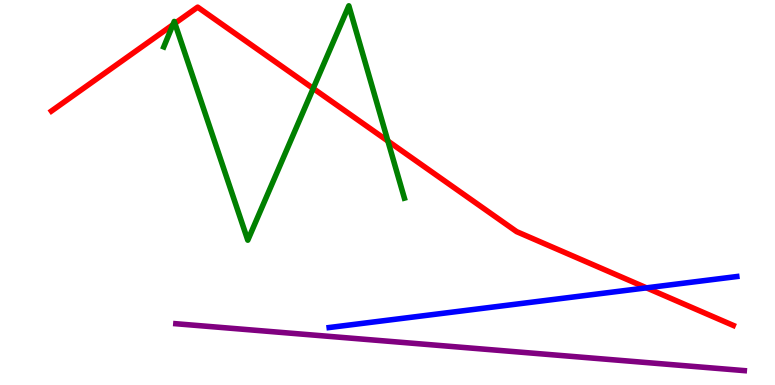[{'lines': ['blue', 'red'], 'intersections': [{'x': 8.34, 'y': 2.52}]}, {'lines': ['green', 'red'], 'intersections': [{'x': 2.23, 'y': 9.36}, {'x': 2.26, 'y': 9.39}, {'x': 4.04, 'y': 7.7}, {'x': 5.01, 'y': 6.34}]}, {'lines': ['purple', 'red'], 'intersections': []}, {'lines': ['blue', 'green'], 'intersections': []}, {'lines': ['blue', 'purple'], 'intersections': []}, {'lines': ['green', 'purple'], 'intersections': []}]